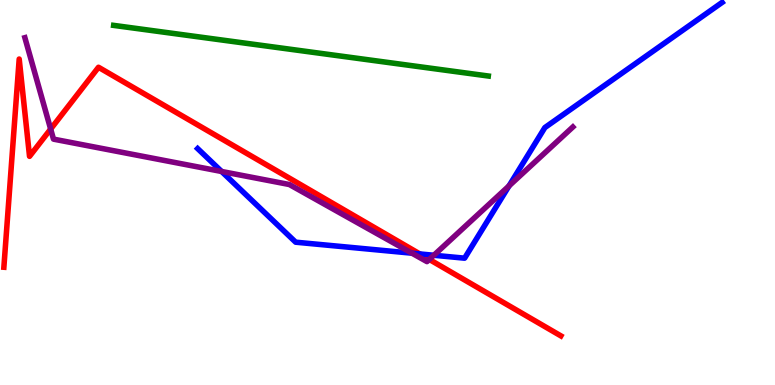[{'lines': ['blue', 'red'], 'intersections': [{'x': 5.42, 'y': 3.4}]}, {'lines': ['green', 'red'], 'intersections': []}, {'lines': ['purple', 'red'], 'intersections': [{'x': 0.654, 'y': 6.65}, {'x': 5.54, 'y': 3.26}]}, {'lines': ['blue', 'green'], 'intersections': []}, {'lines': ['blue', 'purple'], 'intersections': [{'x': 2.86, 'y': 5.55}, {'x': 5.32, 'y': 3.42}, {'x': 5.6, 'y': 3.37}, {'x': 6.57, 'y': 5.17}]}, {'lines': ['green', 'purple'], 'intersections': []}]